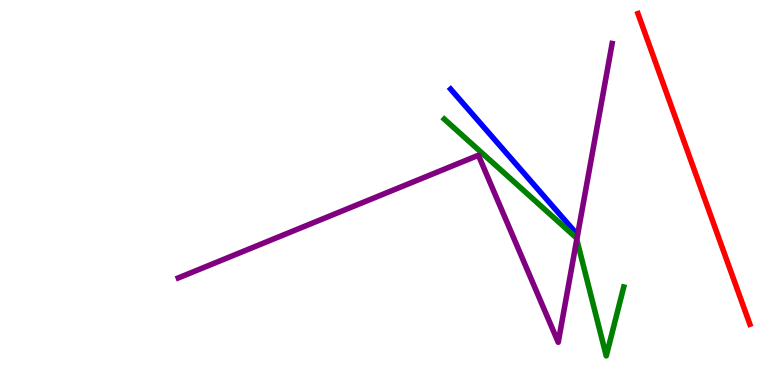[{'lines': ['blue', 'red'], 'intersections': []}, {'lines': ['green', 'red'], 'intersections': []}, {'lines': ['purple', 'red'], 'intersections': []}, {'lines': ['blue', 'green'], 'intersections': []}, {'lines': ['blue', 'purple'], 'intersections': []}, {'lines': ['green', 'purple'], 'intersections': [{'x': 7.44, 'y': 3.78}]}]